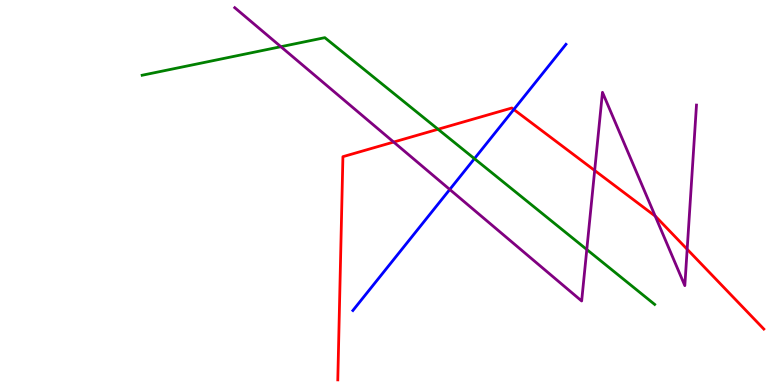[{'lines': ['blue', 'red'], 'intersections': [{'x': 6.63, 'y': 7.16}]}, {'lines': ['green', 'red'], 'intersections': [{'x': 5.65, 'y': 6.64}]}, {'lines': ['purple', 'red'], 'intersections': [{'x': 5.08, 'y': 6.31}, {'x': 7.67, 'y': 5.57}, {'x': 8.45, 'y': 4.39}, {'x': 8.87, 'y': 3.53}]}, {'lines': ['blue', 'green'], 'intersections': [{'x': 6.12, 'y': 5.88}]}, {'lines': ['blue', 'purple'], 'intersections': [{'x': 5.8, 'y': 5.08}]}, {'lines': ['green', 'purple'], 'intersections': [{'x': 3.62, 'y': 8.79}, {'x': 7.57, 'y': 3.52}]}]